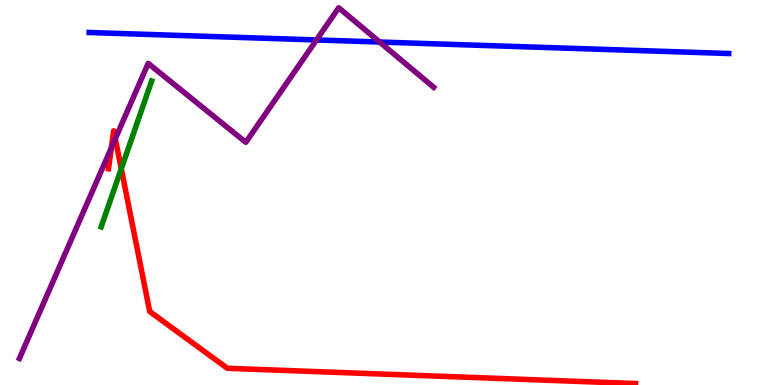[{'lines': ['blue', 'red'], 'intersections': []}, {'lines': ['green', 'red'], 'intersections': [{'x': 1.56, 'y': 5.62}]}, {'lines': ['purple', 'red'], 'intersections': [{'x': 1.44, 'y': 6.16}, {'x': 1.49, 'y': 6.4}]}, {'lines': ['blue', 'green'], 'intersections': []}, {'lines': ['blue', 'purple'], 'intersections': [{'x': 4.08, 'y': 8.96}, {'x': 4.9, 'y': 8.91}]}, {'lines': ['green', 'purple'], 'intersections': []}]